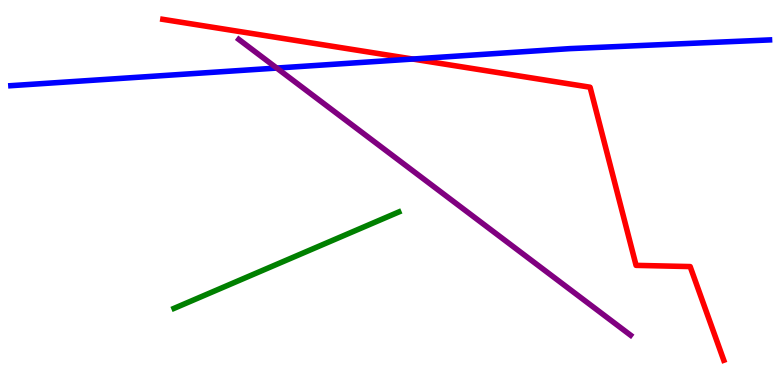[{'lines': ['blue', 'red'], 'intersections': [{'x': 5.33, 'y': 8.47}]}, {'lines': ['green', 'red'], 'intersections': []}, {'lines': ['purple', 'red'], 'intersections': []}, {'lines': ['blue', 'green'], 'intersections': []}, {'lines': ['blue', 'purple'], 'intersections': [{'x': 3.57, 'y': 8.23}]}, {'lines': ['green', 'purple'], 'intersections': []}]